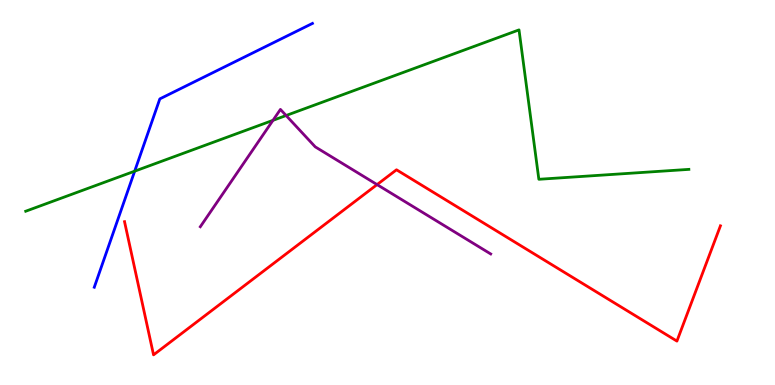[{'lines': ['blue', 'red'], 'intersections': []}, {'lines': ['green', 'red'], 'intersections': []}, {'lines': ['purple', 'red'], 'intersections': [{'x': 4.87, 'y': 5.21}]}, {'lines': ['blue', 'green'], 'intersections': [{'x': 1.74, 'y': 5.55}]}, {'lines': ['blue', 'purple'], 'intersections': []}, {'lines': ['green', 'purple'], 'intersections': [{'x': 3.52, 'y': 6.87}, {'x': 3.69, 'y': 7.0}]}]